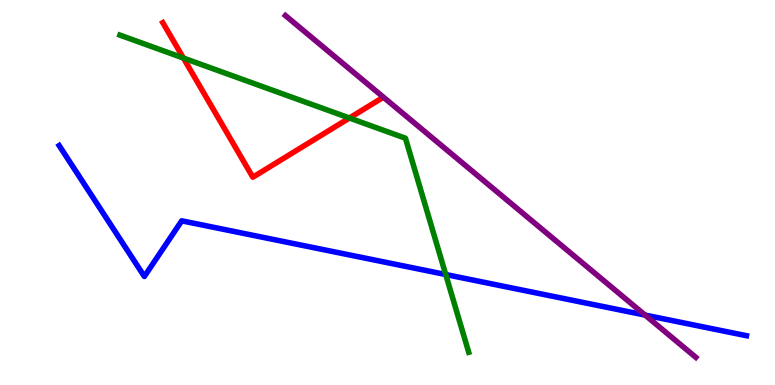[{'lines': ['blue', 'red'], 'intersections': []}, {'lines': ['green', 'red'], 'intersections': [{'x': 2.37, 'y': 8.49}, {'x': 4.51, 'y': 6.94}]}, {'lines': ['purple', 'red'], 'intersections': []}, {'lines': ['blue', 'green'], 'intersections': [{'x': 5.75, 'y': 2.87}]}, {'lines': ['blue', 'purple'], 'intersections': [{'x': 8.32, 'y': 1.82}]}, {'lines': ['green', 'purple'], 'intersections': []}]